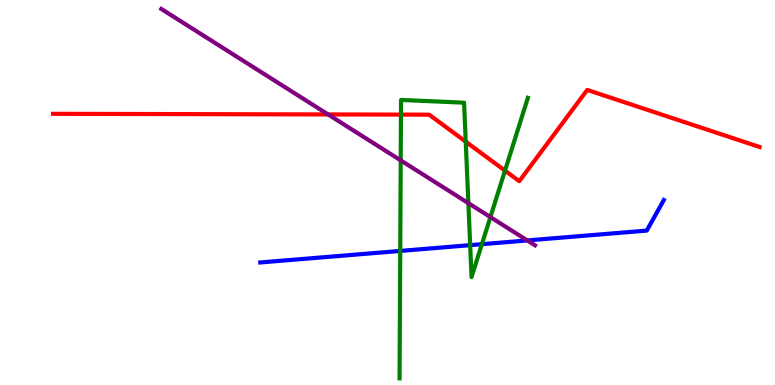[{'lines': ['blue', 'red'], 'intersections': []}, {'lines': ['green', 'red'], 'intersections': [{'x': 5.17, 'y': 7.02}, {'x': 6.01, 'y': 6.32}, {'x': 6.52, 'y': 5.57}]}, {'lines': ['purple', 'red'], 'intersections': [{'x': 4.23, 'y': 7.03}]}, {'lines': ['blue', 'green'], 'intersections': [{'x': 5.16, 'y': 3.48}, {'x': 6.07, 'y': 3.63}, {'x': 6.22, 'y': 3.66}]}, {'lines': ['blue', 'purple'], 'intersections': [{'x': 6.8, 'y': 3.75}]}, {'lines': ['green', 'purple'], 'intersections': [{'x': 5.17, 'y': 5.83}, {'x': 6.04, 'y': 4.72}, {'x': 6.33, 'y': 4.36}]}]